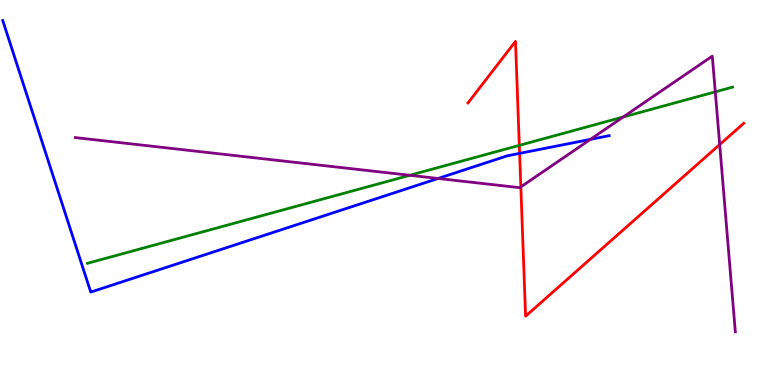[{'lines': ['blue', 'red'], 'intersections': [{'x': 6.7, 'y': 6.02}]}, {'lines': ['green', 'red'], 'intersections': [{'x': 6.7, 'y': 6.22}]}, {'lines': ['purple', 'red'], 'intersections': [{'x': 6.72, 'y': 5.15}, {'x': 9.29, 'y': 6.24}]}, {'lines': ['blue', 'green'], 'intersections': []}, {'lines': ['blue', 'purple'], 'intersections': [{'x': 5.65, 'y': 5.36}, {'x': 7.62, 'y': 6.38}]}, {'lines': ['green', 'purple'], 'intersections': [{'x': 5.29, 'y': 5.45}, {'x': 8.04, 'y': 6.96}, {'x': 9.23, 'y': 7.61}]}]